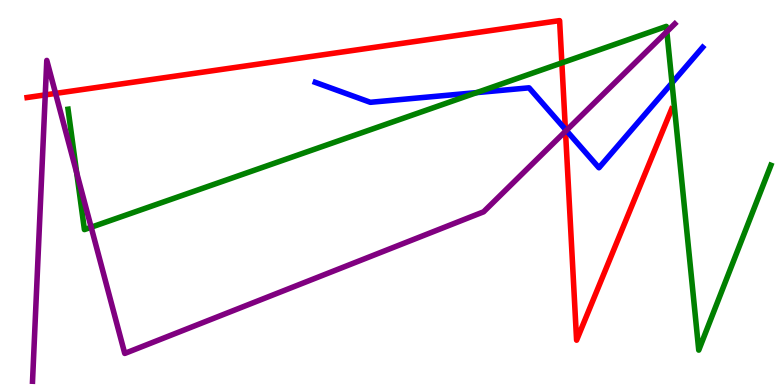[{'lines': ['blue', 'red'], 'intersections': [{'x': 7.3, 'y': 6.64}]}, {'lines': ['green', 'red'], 'intersections': [{'x': 7.25, 'y': 8.37}]}, {'lines': ['purple', 'red'], 'intersections': [{'x': 0.584, 'y': 7.54}, {'x': 0.717, 'y': 7.57}, {'x': 7.3, 'y': 6.59}]}, {'lines': ['blue', 'green'], 'intersections': [{'x': 6.15, 'y': 7.59}, {'x': 8.67, 'y': 7.85}]}, {'lines': ['blue', 'purple'], 'intersections': [{'x': 7.31, 'y': 6.61}]}, {'lines': ['green', 'purple'], 'intersections': [{'x': 0.99, 'y': 5.51}, {'x': 1.18, 'y': 4.1}, {'x': 8.6, 'y': 9.18}]}]